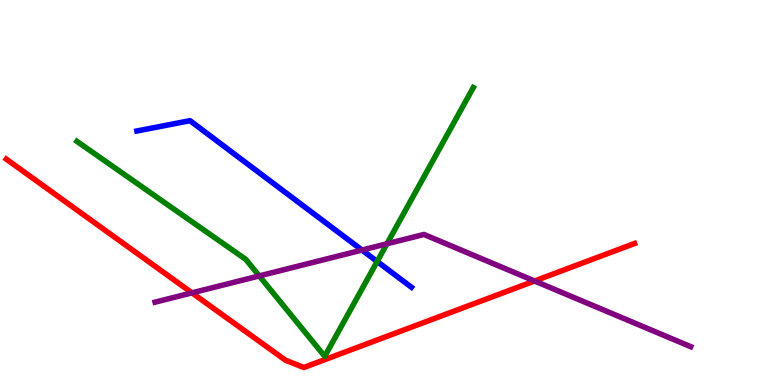[{'lines': ['blue', 'red'], 'intersections': []}, {'lines': ['green', 'red'], 'intersections': []}, {'lines': ['purple', 'red'], 'intersections': [{'x': 2.48, 'y': 2.39}, {'x': 6.9, 'y': 2.7}]}, {'lines': ['blue', 'green'], 'intersections': [{'x': 4.87, 'y': 3.21}]}, {'lines': ['blue', 'purple'], 'intersections': [{'x': 4.67, 'y': 3.5}]}, {'lines': ['green', 'purple'], 'intersections': [{'x': 3.35, 'y': 2.83}, {'x': 4.99, 'y': 3.67}]}]